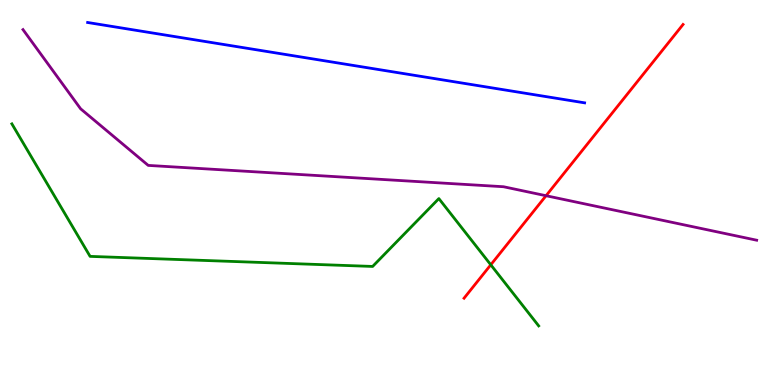[{'lines': ['blue', 'red'], 'intersections': []}, {'lines': ['green', 'red'], 'intersections': [{'x': 6.33, 'y': 3.12}]}, {'lines': ['purple', 'red'], 'intersections': [{'x': 7.05, 'y': 4.92}]}, {'lines': ['blue', 'green'], 'intersections': []}, {'lines': ['blue', 'purple'], 'intersections': []}, {'lines': ['green', 'purple'], 'intersections': []}]